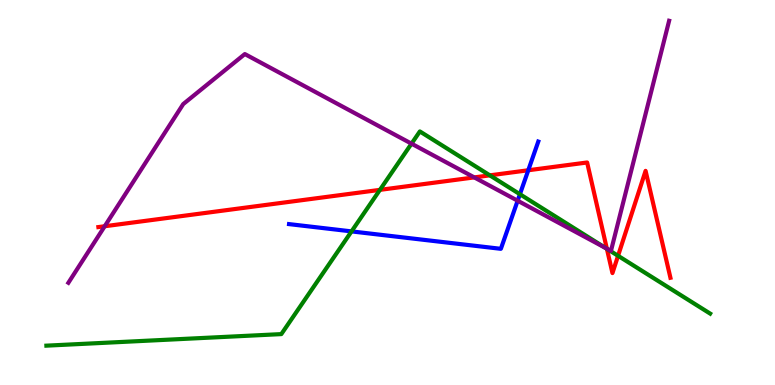[{'lines': ['blue', 'red'], 'intersections': [{'x': 6.82, 'y': 5.58}]}, {'lines': ['green', 'red'], 'intersections': [{'x': 4.9, 'y': 5.07}, {'x': 6.32, 'y': 5.45}, {'x': 7.83, 'y': 3.54}, {'x': 7.97, 'y': 3.36}]}, {'lines': ['purple', 'red'], 'intersections': [{'x': 1.35, 'y': 4.12}, {'x': 6.12, 'y': 5.39}, {'x': 7.83, 'y': 3.54}]}, {'lines': ['blue', 'green'], 'intersections': [{'x': 4.54, 'y': 3.99}, {'x': 6.71, 'y': 4.96}]}, {'lines': ['blue', 'purple'], 'intersections': [{'x': 6.68, 'y': 4.79}]}, {'lines': ['green', 'purple'], 'intersections': [{'x': 5.31, 'y': 6.27}, {'x': 7.81, 'y': 3.56}]}]